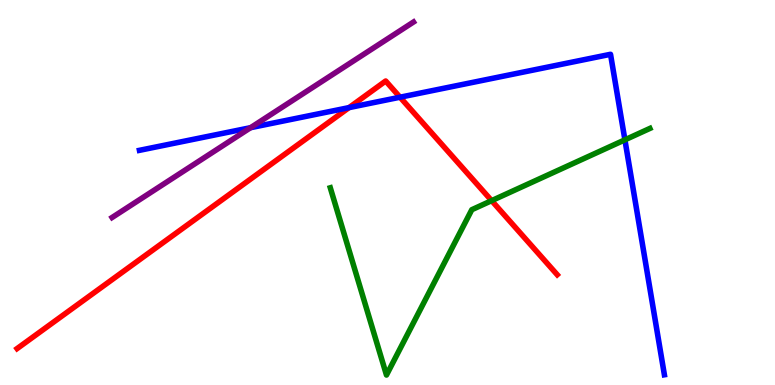[{'lines': ['blue', 'red'], 'intersections': [{'x': 4.5, 'y': 7.2}, {'x': 5.16, 'y': 7.48}]}, {'lines': ['green', 'red'], 'intersections': [{'x': 6.34, 'y': 4.79}]}, {'lines': ['purple', 'red'], 'intersections': []}, {'lines': ['blue', 'green'], 'intersections': [{'x': 8.06, 'y': 6.37}]}, {'lines': ['blue', 'purple'], 'intersections': [{'x': 3.23, 'y': 6.68}]}, {'lines': ['green', 'purple'], 'intersections': []}]